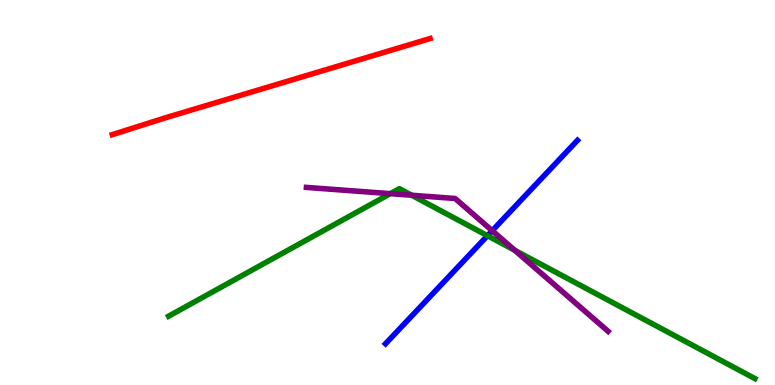[{'lines': ['blue', 'red'], 'intersections': []}, {'lines': ['green', 'red'], 'intersections': []}, {'lines': ['purple', 'red'], 'intersections': []}, {'lines': ['blue', 'green'], 'intersections': [{'x': 6.29, 'y': 3.88}]}, {'lines': ['blue', 'purple'], 'intersections': [{'x': 6.35, 'y': 4.01}]}, {'lines': ['green', 'purple'], 'intersections': [{'x': 5.04, 'y': 4.97}, {'x': 5.31, 'y': 4.93}, {'x': 6.64, 'y': 3.5}]}]